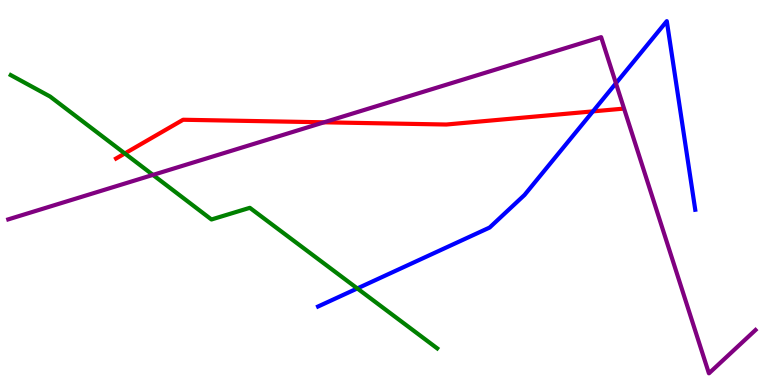[{'lines': ['blue', 'red'], 'intersections': [{'x': 7.65, 'y': 7.11}]}, {'lines': ['green', 'red'], 'intersections': [{'x': 1.61, 'y': 6.01}]}, {'lines': ['purple', 'red'], 'intersections': [{'x': 4.18, 'y': 6.82}]}, {'lines': ['blue', 'green'], 'intersections': [{'x': 4.61, 'y': 2.51}]}, {'lines': ['blue', 'purple'], 'intersections': [{'x': 7.95, 'y': 7.84}]}, {'lines': ['green', 'purple'], 'intersections': [{'x': 1.97, 'y': 5.46}]}]